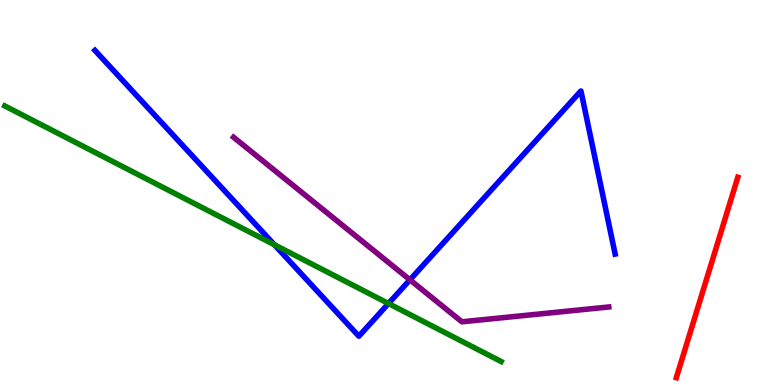[{'lines': ['blue', 'red'], 'intersections': []}, {'lines': ['green', 'red'], 'intersections': []}, {'lines': ['purple', 'red'], 'intersections': []}, {'lines': ['blue', 'green'], 'intersections': [{'x': 3.54, 'y': 3.64}, {'x': 5.01, 'y': 2.12}]}, {'lines': ['blue', 'purple'], 'intersections': [{'x': 5.29, 'y': 2.73}]}, {'lines': ['green', 'purple'], 'intersections': []}]